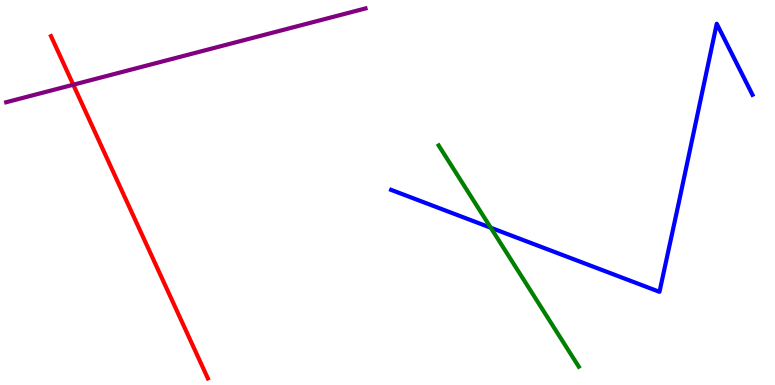[{'lines': ['blue', 'red'], 'intersections': []}, {'lines': ['green', 'red'], 'intersections': []}, {'lines': ['purple', 'red'], 'intersections': [{'x': 0.945, 'y': 7.8}]}, {'lines': ['blue', 'green'], 'intersections': [{'x': 6.33, 'y': 4.08}]}, {'lines': ['blue', 'purple'], 'intersections': []}, {'lines': ['green', 'purple'], 'intersections': []}]